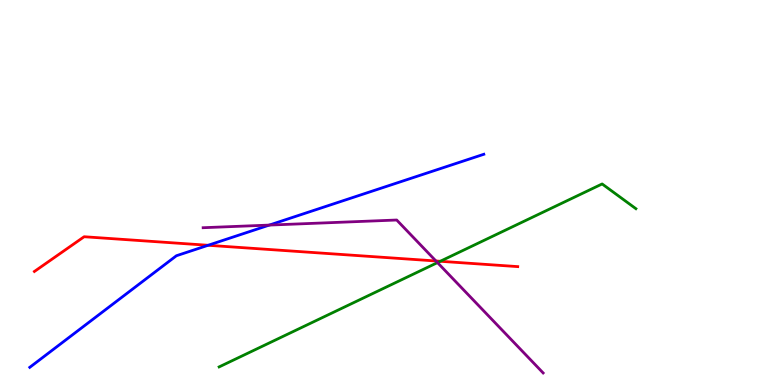[{'lines': ['blue', 'red'], 'intersections': [{'x': 2.69, 'y': 3.63}]}, {'lines': ['green', 'red'], 'intersections': [{'x': 5.68, 'y': 3.21}]}, {'lines': ['purple', 'red'], 'intersections': [{'x': 5.62, 'y': 3.22}]}, {'lines': ['blue', 'green'], 'intersections': []}, {'lines': ['blue', 'purple'], 'intersections': [{'x': 3.47, 'y': 4.15}]}, {'lines': ['green', 'purple'], 'intersections': [{'x': 5.64, 'y': 3.18}]}]